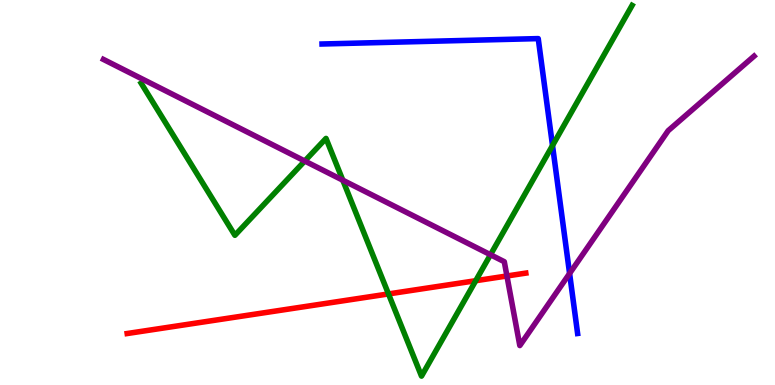[{'lines': ['blue', 'red'], 'intersections': []}, {'lines': ['green', 'red'], 'intersections': [{'x': 5.01, 'y': 2.37}, {'x': 6.14, 'y': 2.71}]}, {'lines': ['purple', 'red'], 'intersections': [{'x': 6.54, 'y': 2.83}]}, {'lines': ['blue', 'green'], 'intersections': [{'x': 7.13, 'y': 6.22}]}, {'lines': ['blue', 'purple'], 'intersections': [{'x': 7.35, 'y': 2.9}]}, {'lines': ['green', 'purple'], 'intersections': [{'x': 3.93, 'y': 5.82}, {'x': 4.42, 'y': 5.32}, {'x': 6.33, 'y': 3.38}]}]